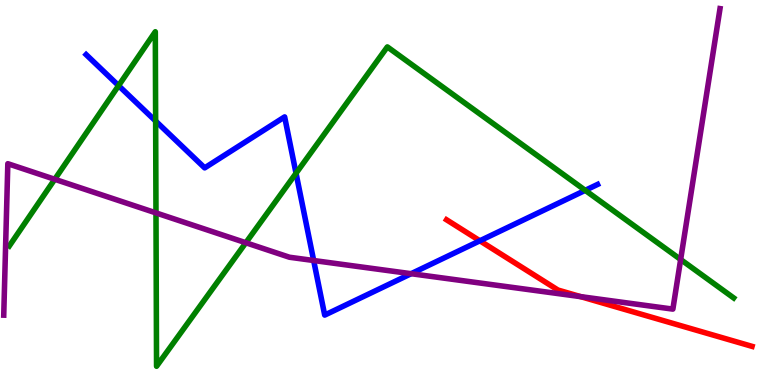[{'lines': ['blue', 'red'], 'intersections': [{'x': 6.19, 'y': 3.75}]}, {'lines': ['green', 'red'], 'intersections': []}, {'lines': ['purple', 'red'], 'intersections': [{'x': 7.49, 'y': 2.29}]}, {'lines': ['blue', 'green'], 'intersections': [{'x': 1.53, 'y': 7.78}, {'x': 2.01, 'y': 6.86}, {'x': 3.82, 'y': 5.5}, {'x': 7.55, 'y': 5.06}]}, {'lines': ['blue', 'purple'], 'intersections': [{'x': 4.05, 'y': 3.23}, {'x': 5.3, 'y': 2.89}]}, {'lines': ['green', 'purple'], 'intersections': [{'x': 0.706, 'y': 5.34}, {'x': 2.01, 'y': 4.47}, {'x': 3.17, 'y': 3.69}, {'x': 8.78, 'y': 3.26}]}]